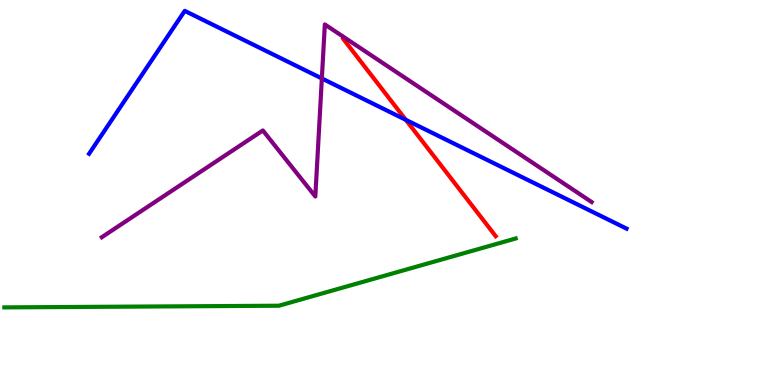[{'lines': ['blue', 'red'], 'intersections': [{'x': 5.24, 'y': 6.89}]}, {'lines': ['green', 'red'], 'intersections': []}, {'lines': ['purple', 'red'], 'intersections': []}, {'lines': ['blue', 'green'], 'intersections': []}, {'lines': ['blue', 'purple'], 'intersections': [{'x': 4.15, 'y': 7.96}]}, {'lines': ['green', 'purple'], 'intersections': []}]